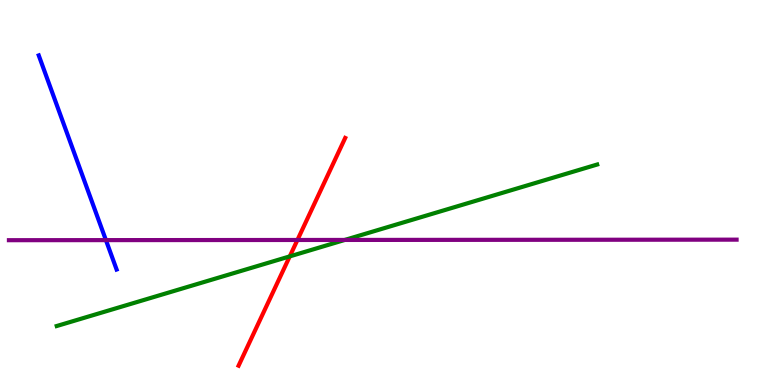[{'lines': ['blue', 'red'], 'intersections': []}, {'lines': ['green', 'red'], 'intersections': [{'x': 3.74, 'y': 3.34}]}, {'lines': ['purple', 'red'], 'intersections': [{'x': 3.84, 'y': 3.77}]}, {'lines': ['blue', 'green'], 'intersections': []}, {'lines': ['blue', 'purple'], 'intersections': [{'x': 1.37, 'y': 3.76}]}, {'lines': ['green', 'purple'], 'intersections': [{'x': 4.45, 'y': 3.77}]}]